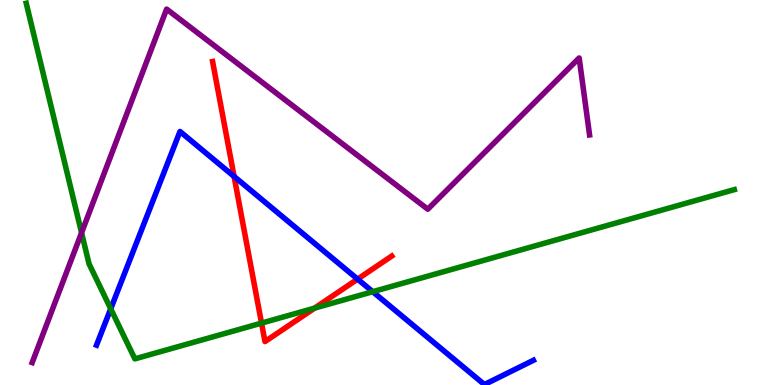[{'lines': ['blue', 'red'], 'intersections': [{'x': 3.02, 'y': 5.42}, {'x': 4.61, 'y': 2.75}]}, {'lines': ['green', 'red'], 'intersections': [{'x': 3.37, 'y': 1.61}, {'x': 4.06, 'y': 2.0}]}, {'lines': ['purple', 'red'], 'intersections': []}, {'lines': ['blue', 'green'], 'intersections': [{'x': 1.43, 'y': 1.98}, {'x': 4.81, 'y': 2.42}]}, {'lines': ['blue', 'purple'], 'intersections': []}, {'lines': ['green', 'purple'], 'intersections': [{'x': 1.05, 'y': 3.95}]}]